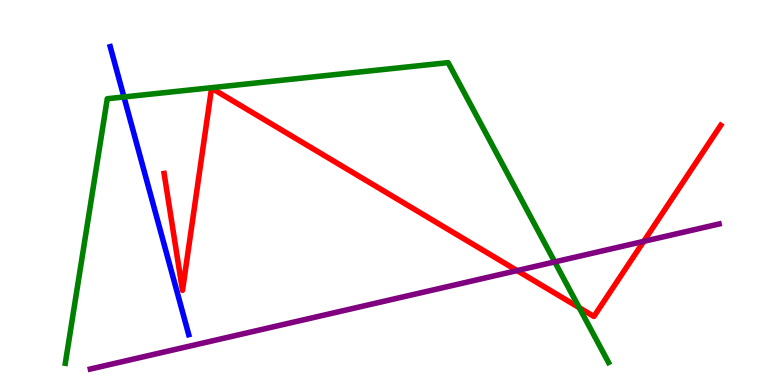[{'lines': ['blue', 'red'], 'intersections': []}, {'lines': ['green', 'red'], 'intersections': [{'x': 7.47, 'y': 2.01}]}, {'lines': ['purple', 'red'], 'intersections': [{'x': 6.67, 'y': 2.97}, {'x': 8.31, 'y': 3.73}]}, {'lines': ['blue', 'green'], 'intersections': [{'x': 1.6, 'y': 7.48}]}, {'lines': ['blue', 'purple'], 'intersections': []}, {'lines': ['green', 'purple'], 'intersections': [{'x': 7.16, 'y': 3.2}]}]